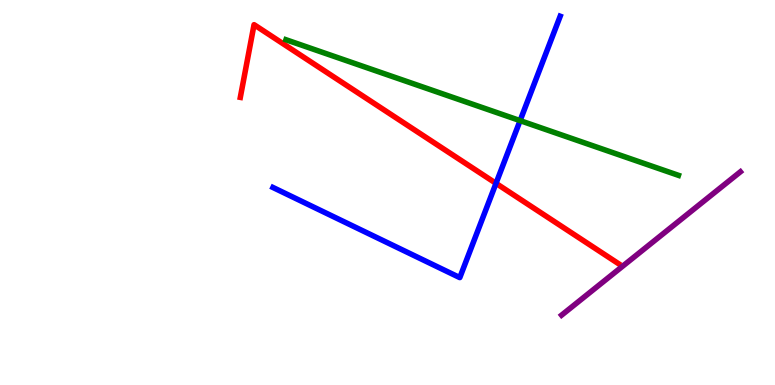[{'lines': ['blue', 'red'], 'intersections': [{'x': 6.4, 'y': 5.24}]}, {'lines': ['green', 'red'], 'intersections': []}, {'lines': ['purple', 'red'], 'intersections': []}, {'lines': ['blue', 'green'], 'intersections': [{'x': 6.71, 'y': 6.87}]}, {'lines': ['blue', 'purple'], 'intersections': []}, {'lines': ['green', 'purple'], 'intersections': []}]